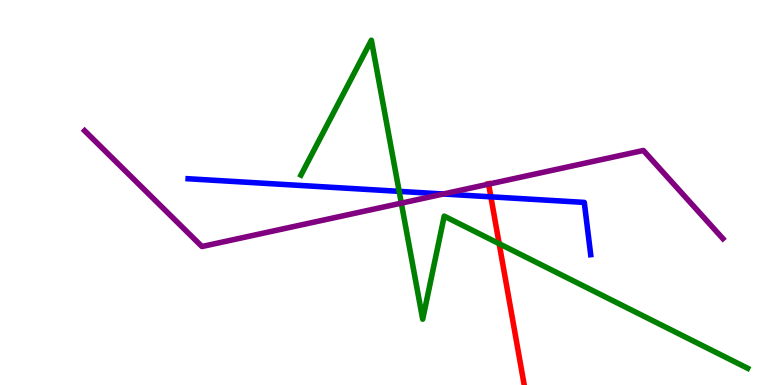[{'lines': ['blue', 'red'], 'intersections': [{'x': 6.33, 'y': 4.89}]}, {'lines': ['green', 'red'], 'intersections': [{'x': 6.44, 'y': 3.67}]}, {'lines': ['purple', 'red'], 'intersections': [{'x': 6.3, 'y': 5.22}]}, {'lines': ['blue', 'green'], 'intersections': [{'x': 5.15, 'y': 5.03}]}, {'lines': ['blue', 'purple'], 'intersections': [{'x': 5.72, 'y': 4.96}]}, {'lines': ['green', 'purple'], 'intersections': [{'x': 5.18, 'y': 4.72}]}]